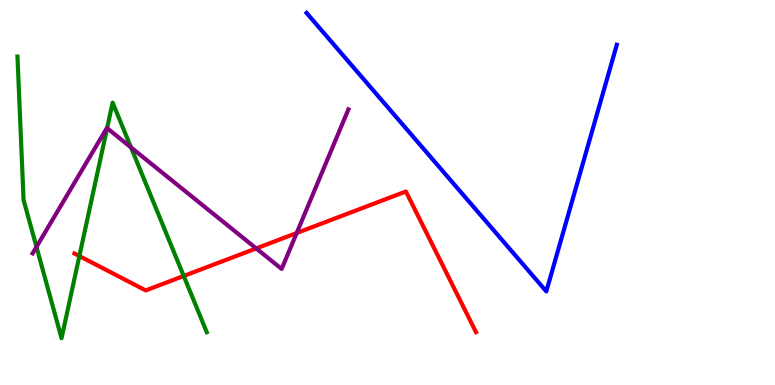[{'lines': ['blue', 'red'], 'intersections': []}, {'lines': ['green', 'red'], 'intersections': [{'x': 1.02, 'y': 3.35}, {'x': 2.37, 'y': 2.83}]}, {'lines': ['purple', 'red'], 'intersections': [{'x': 3.31, 'y': 3.55}, {'x': 3.83, 'y': 3.95}]}, {'lines': ['blue', 'green'], 'intersections': []}, {'lines': ['blue', 'purple'], 'intersections': []}, {'lines': ['green', 'purple'], 'intersections': [{'x': 0.471, 'y': 3.59}, {'x': 1.38, 'y': 6.67}, {'x': 1.69, 'y': 6.17}]}]